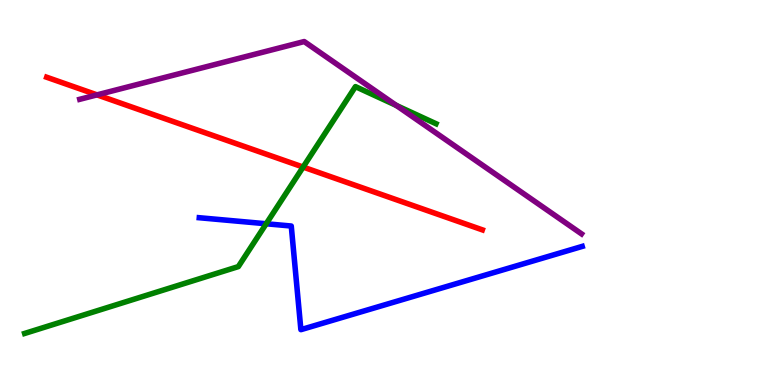[{'lines': ['blue', 'red'], 'intersections': []}, {'lines': ['green', 'red'], 'intersections': [{'x': 3.91, 'y': 5.66}]}, {'lines': ['purple', 'red'], 'intersections': [{'x': 1.25, 'y': 7.54}]}, {'lines': ['blue', 'green'], 'intersections': [{'x': 3.43, 'y': 4.19}]}, {'lines': ['blue', 'purple'], 'intersections': []}, {'lines': ['green', 'purple'], 'intersections': [{'x': 5.11, 'y': 7.26}]}]